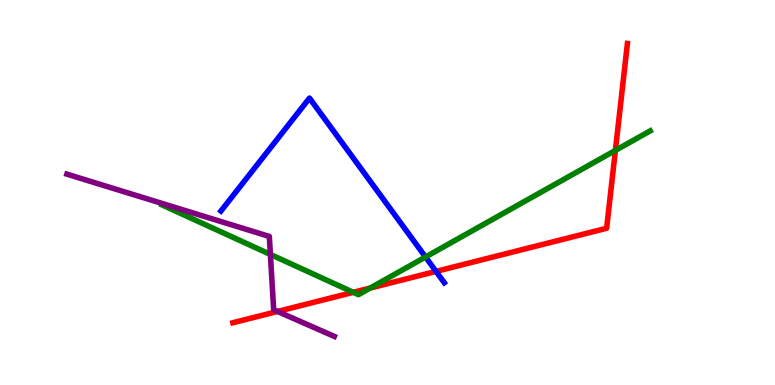[{'lines': ['blue', 'red'], 'intersections': [{'x': 5.63, 'y': 2.95}]}, {'lines': ['green', 'red'], 'intersections': [{'x': 4.56, 'y': 2.41}, {'x': 4.78, 'y': 2.52}, {'x': 7.94, 'y': 6.09}]}, {'lines': ['purple', 'red'], 'intersections': [{'x': 3.58, 'y': 1.91}]}, {'lines': ['blue', 'green'], 'intersections': [{'x': 5.49, 'y': 3.32}]}, {'lines': ['blue', 'purple'], 'intersections': []}, {'lines': ['green', 'purple'], 'intersections': [{'x': 3.49, 'y': 3.39}]}]